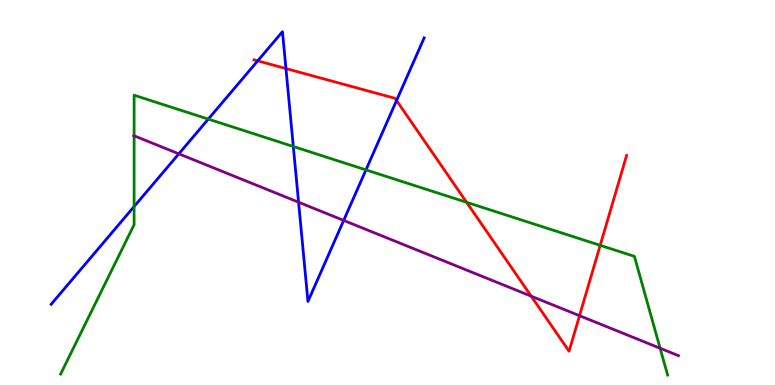[{'lines': ['blue', 'red'], 'intersections': [{'x': 3.33, 'y': 8.42}, {'x': 3.69, 'y': 8.22}, {'x': 5.12, 'y': 7.39}]}, {'lines': ['green', 'red'], 'intersections': [{'x': 6.02, 'y': 4.75}, {'x': 7.74, 'y': 3.63}]}, {'lines': ['purple', 'red'], 'intersections': [{'x': 6.85, 'y': 2.31}, {'x': 7.48, 'y': 1.8}]}, {'lines': ['blue', 'green'], 'intersections': [{'x': 1.73, 'y': 4.64}, {'x': 2.69, 'y': 6.91}, {'x': 3.78, 'y': 6.2}, {'x': 4.72, 'y': 5.59}]}, {'lines': ['blue', 'purple'], 'intersections': [{'x': 2.31, 'y': 6.0}, {'x': 3.85, 'y': 4.75}, {'x': 4.43, 'y': 4.27}]}, {'lines': ['green', 'purple'], 'intersections': [{'x': 1.73, 'y': 6.47}, {'x': 8.52, 'y': 0.955}]}]